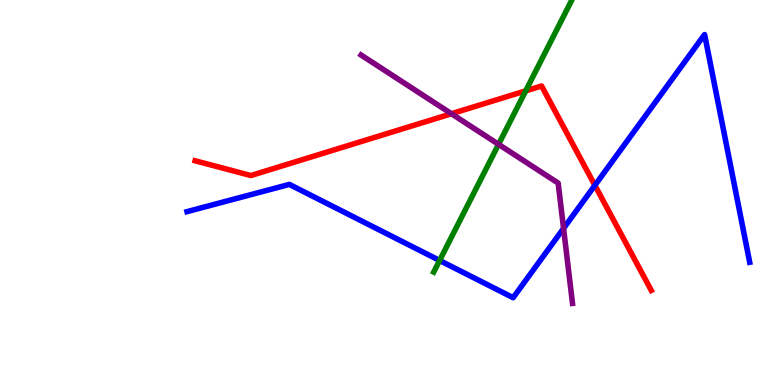[{'lines': ['blue', 'red'], 'intersections': [{'x': 7.68, 'y': 5.19}]}, {'lines': ['green', 'red'], 'intersections': [{'x': 6.78, 'y': 7.64}]}, {'lines': ['purple', 'red'], 'intersections': [{'x': 5.83, 'y': 7.05}]}, {'lines': ['blue', 'green'], 'intersections': [{'x': 5.67, 'y': 3.23}]}, {'lines': ['blue', 'purple'], 'intersections': [{'x': 7.27, 'y': 4.07}]}, {'lines': ['green', 'purple'], 'intersections': [{'x': 6.43, 'y': 6.25}]}]